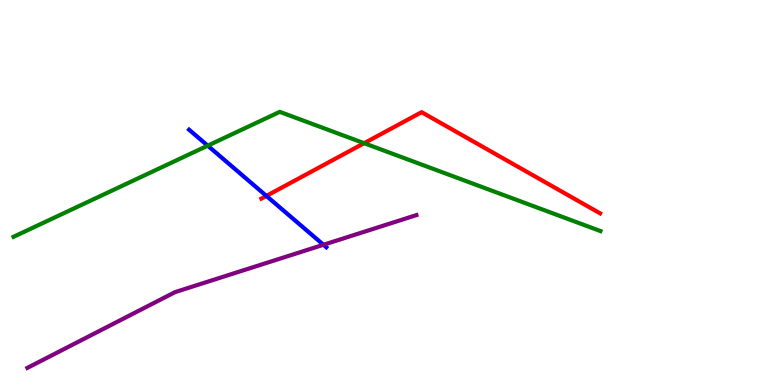[{'lines': ['blue', 'red'], 'intersections': [{'x': 3.44, 'y': 4.91}]}, {'lines': ['green', 'red'], 'intersections': [{'x': 4.7, 'y': 6.28}]}, {'lines': ['purple', 'red'], 'intersections': []}, {'lines': ['blue', 'green'], 'intersections': [{'x': 2.68, 'y': 6.22}]}, {'lines': ['blue', 'purple'], 'intersections': [{'x': 4.17, 'y': 3.64}]}, {'lines': ['green', 'purple'], 'intersections': []}]